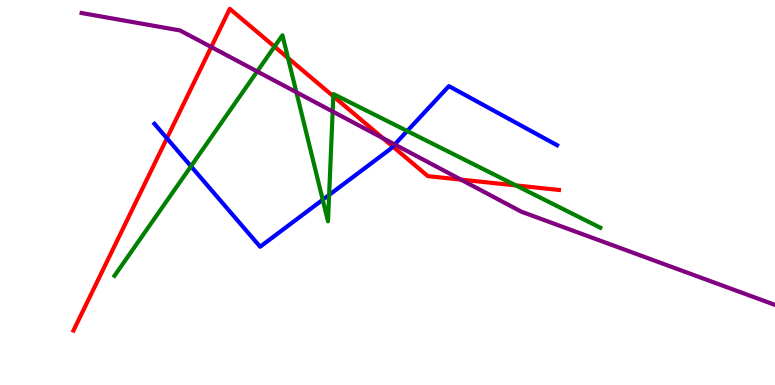[{'lines': ['blue', 'red'], 'intersections': [{'x': 2.15, 'y': 6.41}, {'x': 5.07, 'y': 6.19}]}, {'lines': ['green', 'red'], 'intersections': [{'x': 3.54, 'y': 8.79}, {'x': 3.72, 'y': 8.49}, {'x': 4.3, 'y': 7.5}, {'x': 6.66, 'y': 5.18}]}, {'lines': ['purple', 'red'], 'intersections': [{'x': 2.73, 'y': 8.78}, {'x': 4.94, 'y': 6.41}, {'x': 5.95, 'y': 5.33}]}, {'lines': ['blue', 'green'], 'intersections': [{'x': 2.46, 'y': 5.68}, {'x': 4.16, 'y': 4.81}, {'x': 4.25, 'y': 4.94}, {'x': 5.25, 'y': 6.6}]}, {'lines': ['blue', 'purple'], 'intersections': [{'x': 5.09, 'y': 6.25}]}, {'lines': ['green', 'purple'], 'intersections': [{'x': 3.32, 'y': 8.14}, {'x': 3.82, 'y': 7.6}, {'x': 4.29, 'y': 7.1}]}]